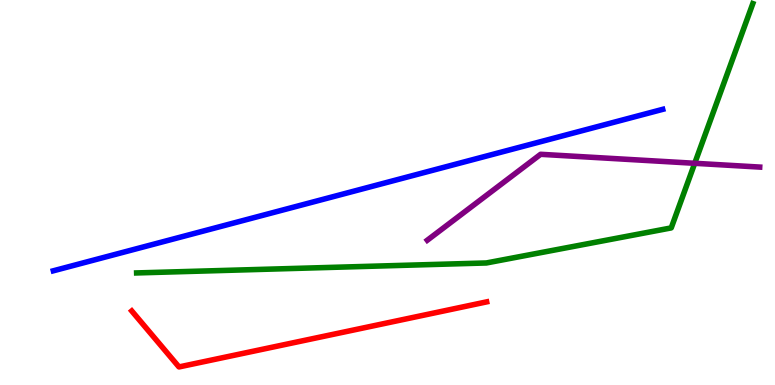[{'lines': ['blue', 'red'], 'intersections': []}, {'lines': ['green', 'red'], 'intersections': []}, {'lines': ['purple', 'red'], 'intersections': []}, {'lines': ['blue', 'green'], 'intersections': []}, {'lines': ['blue', 'purple'], 'intersections': []}, {'lines': ['green', 'purple'], 'intersections': [{'x': 8.96, 'y': 5.76}]}]